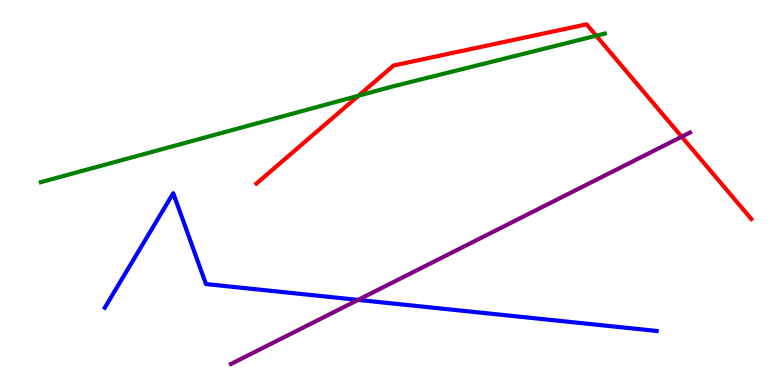[{'lines': ['blue', 'red'], 'intersections': []}, {'lines': ['green', 'red'], 'intersections': [{'x': 4.63, 'y': 7.51}, {'x': 7.69, 'y': 9.07}]}, {'lines': ['purple', 'red'], 'intersections': [{'x': 8.8, 'y': 6.45}]}, {'lines': ['blue', 'green'], 'intersections': []}, {'lines': ['blue', 'purple'], 'intersections': [{'x': 4.62, 'y': 2.21}]}, {'lines': ['green', 'purple'], 'intersections': []}]